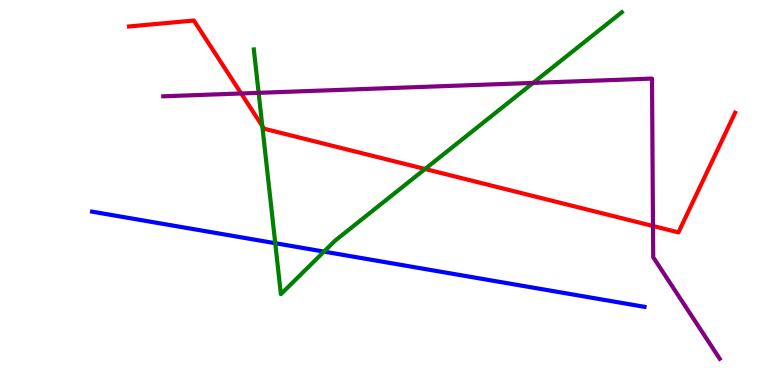[{'lines': ['blue', 'red'], 'intersections': []}, {'lines': ['green', 'red'], 'intersections': [{'x': 3.38, 'y': 6.73}, {'x': 5.48, 'y': 5.61}]}, {'lines': ['purple', 'red'], 'intersections': [{'x': 3.11, 'y': 7.57}, {'x': 8.43, 'y': 4.13}]}, {'lines': ['blue', 'green'], 'intersections': [{'x': 3.55, 'y': 3.68}, {'x': 4.18, 'y': 3.46}]}, {'lines': ['blue', 'purple'], 'intersections': []}, {'lines': ['green', 'purple'], 'intersections': [{'x': 3.34, 'y': 7.59}, {'x': 6.88, 'y': 7.85}]}]